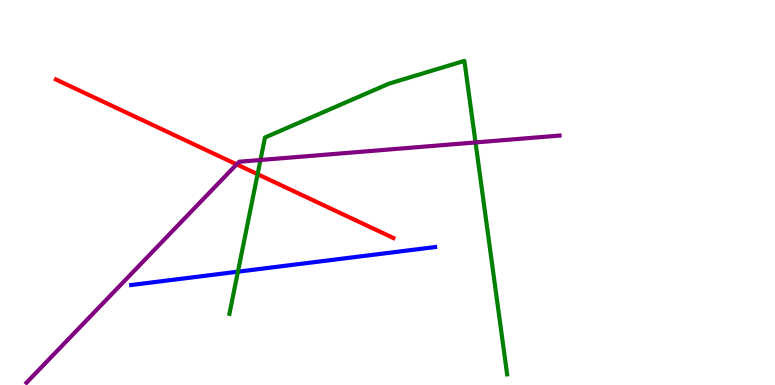[{'lines': ['blue', 'red'], 'intersections': []}, {'lines': ['green', 'red'], 'intersections': [{'x': 3.32, 'y': 5.48}]}, {'lines': ['purple', 'red'], 'intersections': [{'x': 3.05, 'y': 5.73}]}, {'lines': ['blue', 'green'], 'intersections': [{'x': 3.07, 'y': 2.94}]}, {'lines': ['blue', 'purple'], 'intersections': []}, {'lines': ['green', 'purple'], 'intersections': [{'x': 3.36, 'y': 5.84}, {'x': 6.14, 'y': 6.3}]}]